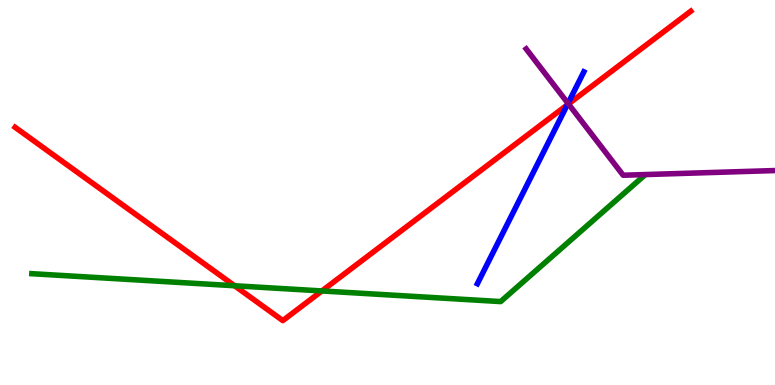[{'lines': ['blue', 'red'], 'intersections': [{'x': 7.32, 'y': 7.28}]}, {'lines': ['green', 'red'], 'intersections': [{'x': 3.03, 'y': 2.58}, {'x': 4.15, 'y': 2.44}]}, {'lines': ['purple', 'red'], 'intersections': [{'x': 7.33, 'y': 7.3}]}, {'lines': ['blue', 'green'], 'intersections': []}, {'lines': ['blue', 'purple'], 'intersections': [{'x': 7.33, 'y': 7.31}]}, {'lines': ['green', 'purple'], 'intersections': []}]